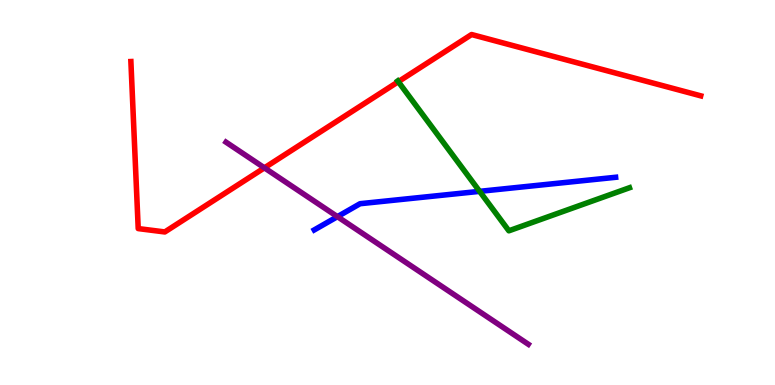[{'lines': ['blue', 'red'], 'intersections': []}, {'lines': ['green', 'red'], 'intersections': [{'x': 5.14, 'y': 7.88}]}, {'lines': ['purple', 'red'], 'intersections': [{'x': 3.41, 'y': 5.64}]}, {'lines': ['blue', 'green'], 'intersections': [{'x': 6.19, 'y': 5.03}]}, {'lines': ['blue', 'purple'], 'intersections': [{'x': 4.35, 'y': 4.37}]}, {'lines': ['green', 'purple'], 'intersections': []}]